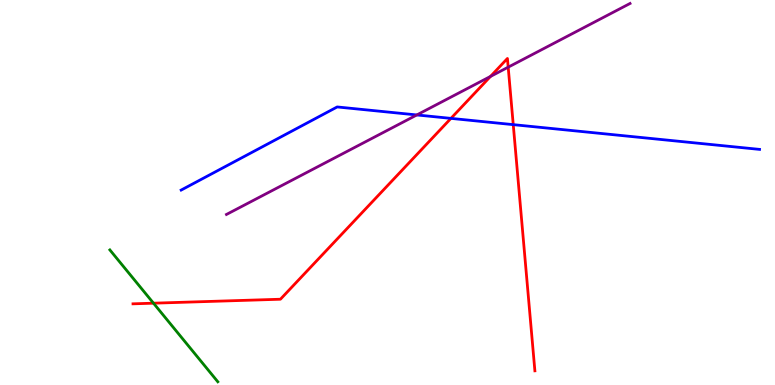[{'lines': ['blue', 'red'], 'intersections': [{'x': 5.82, 'y': 6.93}, {'x': 6.62, 'y': 6.76}]}, {'lines': ['green', 'red'], 'intersections': [{'x': 1.98, 'y': 2.13}]}, {'lines': ['purple', 'red'], 'intersections': [{'x': 6.33, 'y': 8.01}, {'x': 6.56, 'y': 8.26}]}, {'lines': ['blue', 'green'], 'intersections': []}, {'lines': ['blue', 'purple'], 'intersections': [{'x': 5.38, 'y': 7.01}]}, {'lines': ['green', 'purple'], 'intersections': []}]